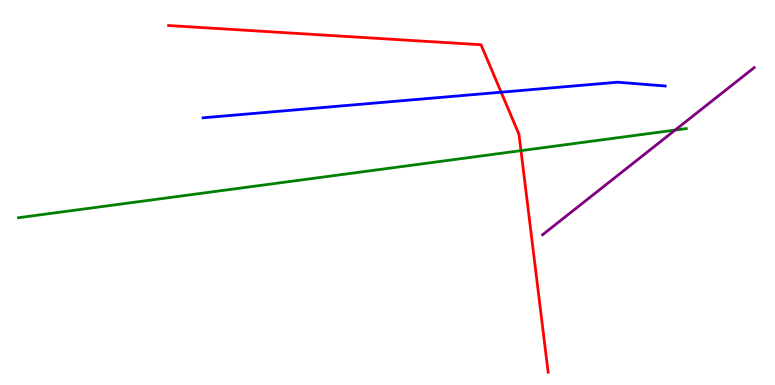[{'lines': ['blue', 'red'], 'intersections': [{'x': 6.47, 'y': 7.61}]}, {'lines': ['green', 'red'], 'intersections': [{'x': 6.72, 'y': 6.09}]}, {'lines': ['purple', 'red'], 'intersections': []}, {'lines': ['blue', 'green'], 'intersections': []}, {'lines': ['blue', 'purple'], 'intersections': []}, {'lines': ['green', 'purple'], 'intersections': [{'x': 8.71, 'y': 6.62}]}]